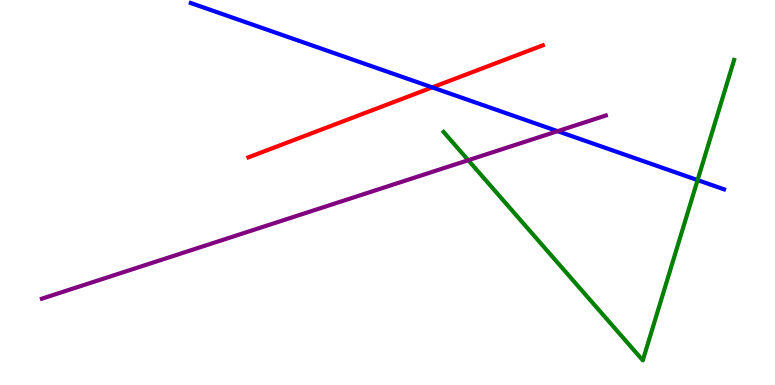[{'lines': ['blue', 'red'], 'intersections': [{'x': 5.58, 'y': 7.73}]}, {'lines': ['green', 'red'], 'intersections': []}, {'lines': ['purple', 'red'], 'intersections': []}, {'lines': ['blue', 'green'], 'intersections': [{'x': 9.0, 'y': 5.32}]}, {'lines': ['blue', 'purple'], 'intersections': [{'x': 7.19, 'y': 6.59}]}, {'lines': ['green', 'purple'], 'intersections': [{'x': 6.04, 'y': 5.84}]}]